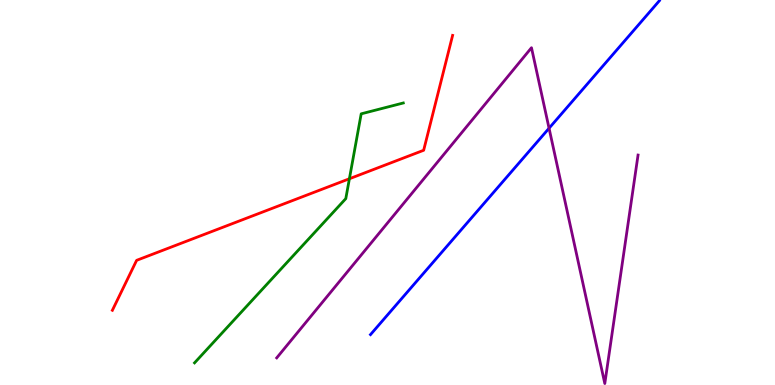[{'lines': ['blue', 'red'], 'intersections': []}, {'lines': ['green', 'red'], 'intersections': [{'x': 4.51, 'y': 5.36}]}, {'lines': ['purple', 'red'], 'intersections': []}, {'lines': ['blue', 'green'], 'intersections': []}, {'lines': ['blue', 'purple'], 'intersections': [{'x': 7.08, 'y': 6.67}]}, {'lines': ['green', 'purple'], 'intersections': []}]